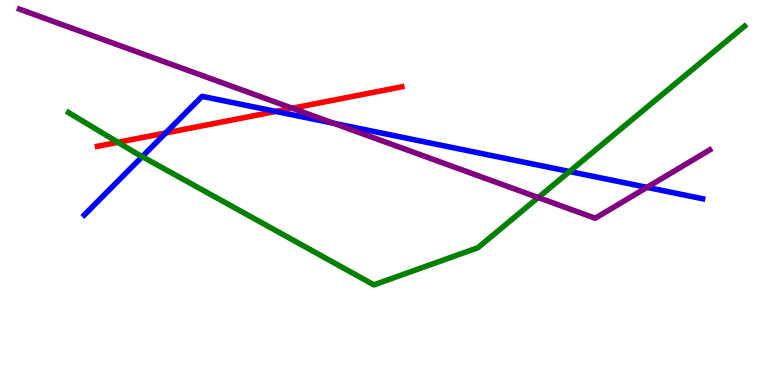[{'lines': ['blue', 'red'], 'intersections': [{'x': 2.14, 'y': 6.55}, {'x': 3.56, 'y': 7.11}]}, {'lines': ['green', 'red'], 'intersections': [{'x': 1.52, 'y': 6.3}]}, {'lines': ['purple', 'red'], 'intersections': [{'x': 3.77, 'y': 7.19}]}, {'lines': ['blue', 'green'], 'intersections': [{'x': 1.84, 'y': 5.93}, {'x': 7.35, 'y': 5.54}]}, {'lines': ['blue', 'purple'], 'intersections': [{'x': 4.31, 'y': 6.8}, {'x': 8.35, 'y': 5.13}]}, {'lines': ['green', 'purple'], 'intersections': [{'x': 6.94, 'y': 4.87}]}]